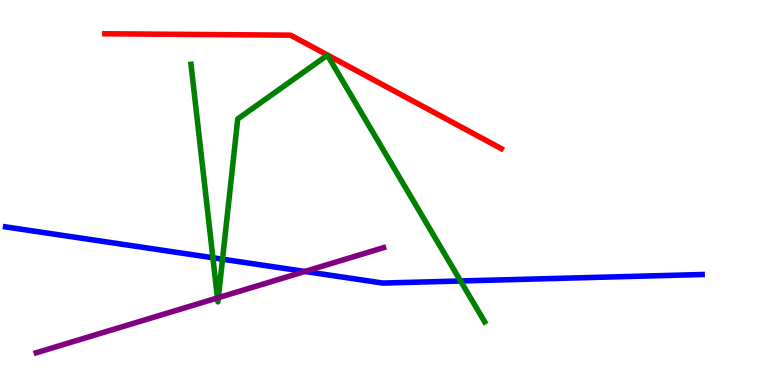[{'lines': ['blue', 'red'], 'intersections': []}, {'lines': ['green', 'red'], 'intersections': []}, {'lines': ['purple', 'red'], 'intersections': []}, {'lines': ['blue', 'green'], 'intersections': [{'x': 2.75, 'y': 3.3}, {'x': 2.87, 'y': 3.27}, {'x': 5.94, 'y': 2.7}]}, {'lines': ['blue', 'purple'], 'intersections': [{'x': 3.93, 'y': 2.95}]}, {'lines': ['green', 'purple'], 'intersections': [{'x': 2.81, 'y': 2.26}, {'x': 2.82, 'y': 2.27}]}]